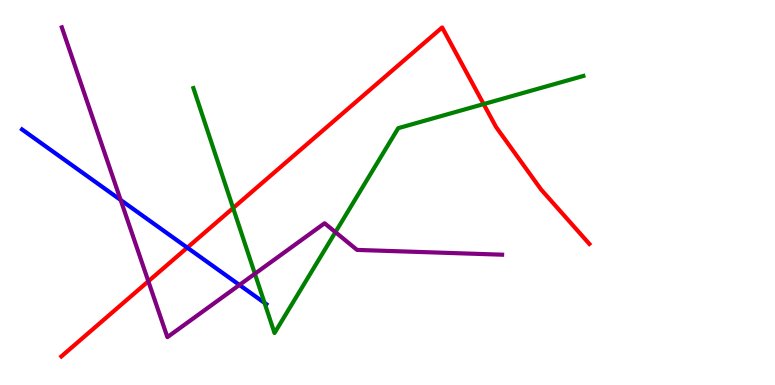[{'lines': ['blue', 'red'], 'intersections': [{'x': 2.42, 'y': 3.57}]}, {'lines': ['green', 'red'], 'intersections': [{'x': 3.01, 'y': 4.6}, {'x': 6.24, 'y': 7.3}]}, {'lines': ['purple', 'red'], 'intersections': [{'x': 1.91, 'y': 2.69}]}, {'lines': ['blue', 'green'], 'intersections': [{'x': 3.41, 'y': 2.13}]}, {'lines': ['blue', 'purple'], 'intersections': [{'x': 1.56, 'y': 4.81}, {'x': 3.09, 'y': 2.6}]}, {'lines': ['green', 'purple'], 'intersections': [{'x': 3.29, 'y': 2.89}, {'x': 4.33, 'y': 3.97}]}]